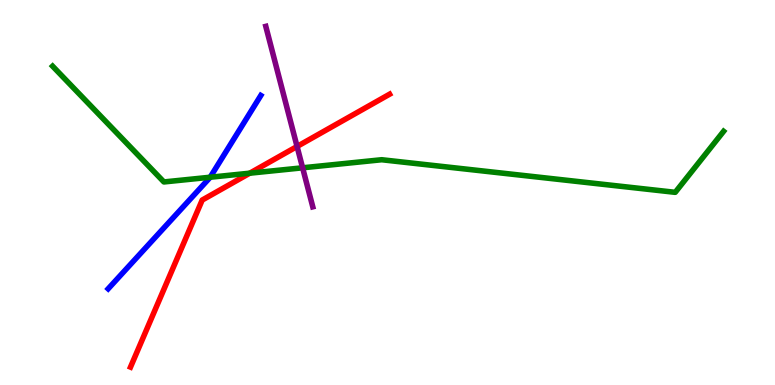[{'lines': ['blue', 'red'], 'intersections': []}, {'lines': ['green', 'red'], 'intersections': [{'x': 3.22, 'y': 5.5}]}, {'lines': ['purple', 'red'], 'intersections': [{'x': 3.83, 'y': 6.2}]}, {'lines': ['blue', 'green'], 'intersections': [{'x': 2.71, 'y': 5.4}]}, {'lines': ['blue', 'purple'], 'intersections': []}, {'lines': ['green', 'purple'], 'intersections': [{'x': 3.9, 'y': 5.64}]}]